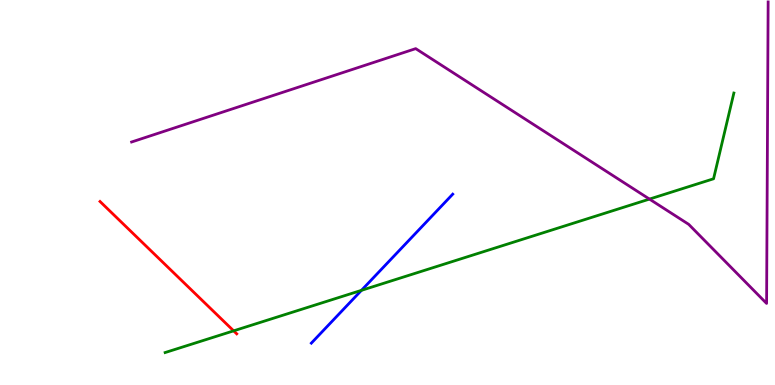[{'lines': ['blue', 'red'], 'intersections': []}, {'lines': ['green', 'red'], 'intersections': [{'x': 3.01, 'y': 1.41}]}, {'lines': ['purple', 'red'], 'intersections': []}, {'lines': ['blue', 'green'], 'intersections': [{'x': 4.66, 'y': 2.46}]}, {'lines': ['blue', 'purple'], 'intersections': []}, {'lines': ['green', 'purple'], 'intersections': [{'x': 8.38, 'y': 4.83}]}]